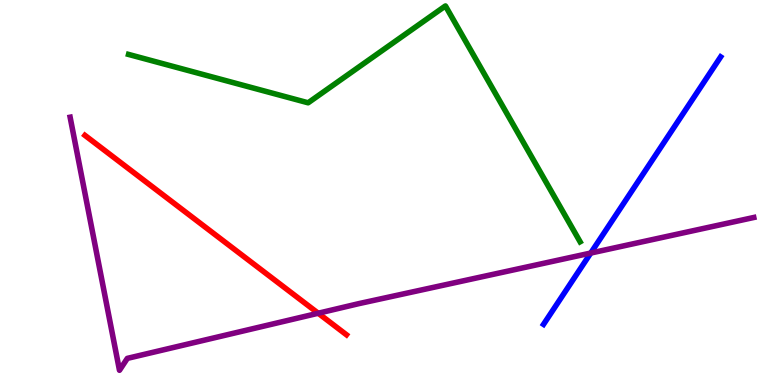[{'lines': ['blue', 'red'], 'intersections': []}, {'lines': ['green', 'red'], 'intersections': []}, {'lines': ['purple', 'red'], 'intersections': [{'x': 4.11, 'y': 1.86}]}, {'lines': ['blue', 'green'], 'intersections': []}, {'lines': ['blue', 'purple'], 'intersections': [{'x': 7.62, 'y': 3.43}]}, {'lines': ['green', 'purple'], 'intersections': []}]